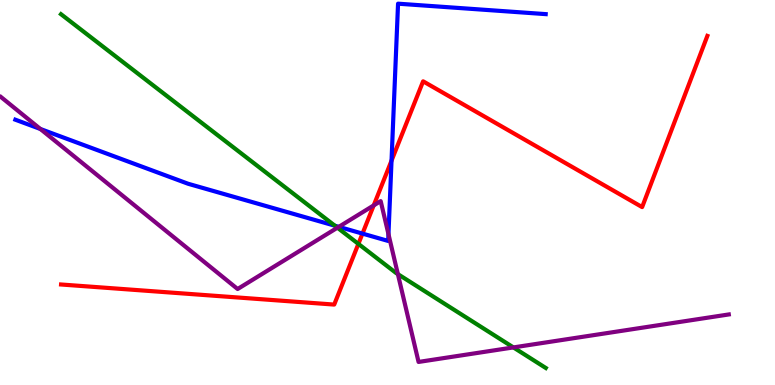[{'lines': ['blue', 'red'], 'intersections': [{'x': 4.68, 'y': 3.93}, {'x': 5.05, 'y': 5.83}]}, {'lines': ['green', 'red'], 'intersections': [{'x': 4.62, 'y': 3.67}]}, {'lines': ['purple', 'red'], 'intersections': [{'x': 4.82, 'y': 4.66}]}, {'lines': ['blue', 'green'], 'intersections': [{'x': 4.32, 'y': 4.14}]}, {'lines': ['blue', 'purple'], 'intersections': [{'x': 0.521, 'y': 6.65}, {'x': 4.37, 'y': 4.11}, {'x': 5.01, 'y': 3.92}]}, {'lines': ['green', 'purple'], 'intersections': [{'x': 4.35, 'y': 4.09}, {'x': 5.13, 'y': 2.88}, {'x': 6.62, 'y': 0.976}]}]